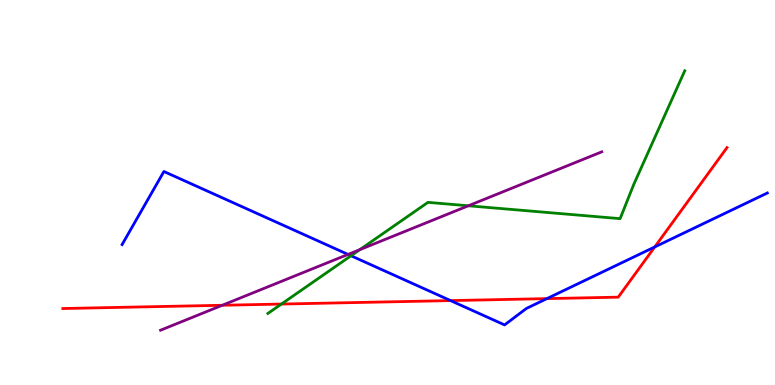[{'lines': ['blue', 'red'], 'intersections': [{'x': 5.81, 'y': 2.19}, {'x': 7.06, 'y': 2.24}, {'x': 8.45, 'y': 3.59}]}, {'lines': ['green', 'red'], 'intersections': [{'x': 3.63, 'y': 2.1}]}, {'lines': ['purple', 'red'], 'intersections': [{'x': 2.87, 'y': 2.07}]}, {'lines': ['blue', 'green'], 'intersections': [{'x': 4.53, 'y': 3.36}]}, {'lines': ['blue', 'purple'], 'intersections': [{'x': 4.49, 'y': 3.39}]}, {'lines': ['green', 'purple'], 'intersections': [{'x': 4.64, 'y': 3.52}, {'x': 6.04, 'y': 4.66}]}]